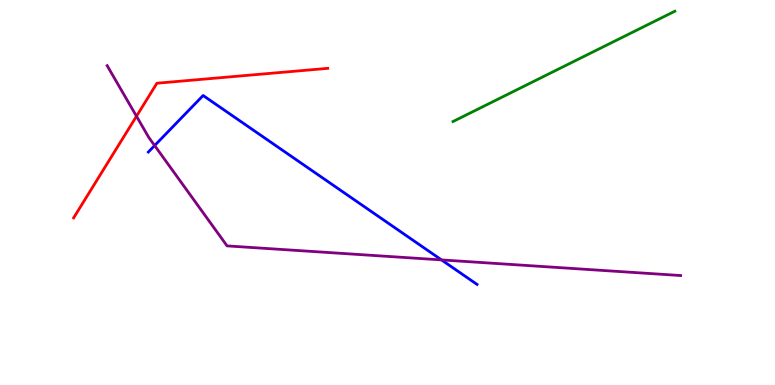[{'lines': ['blue', 'red'], 'intersections': []}, {'lines': ['green', 'red'], 'intersections': []}, {'lines': ['purple', 'red'], 'intersections': [{'x': 1.76, 'y': 6.98}]}, {'lines': ['blue', 'green'], 'intersections': []}, {'lines': ['blue', 'purple'], 'intersections': [{'x': 2.0, 'y': 6.22}, {'x': 5.7, 'y': 3.25}]}, {'lines': ['green', 'purple'], 'intersections': []}]